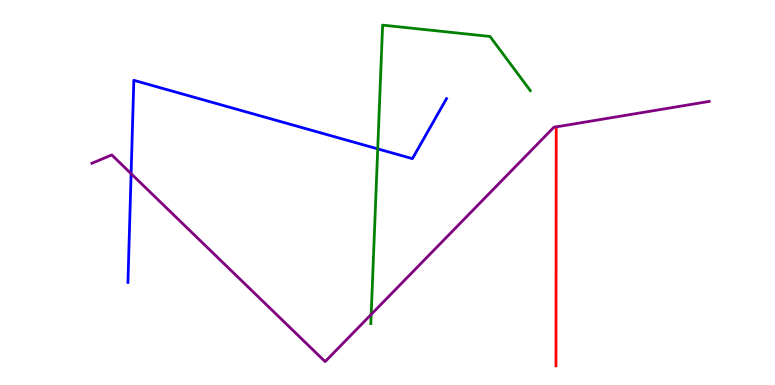[{'lines': ['blue', 'red'], 'intersections': []}, {'lines': ['green', 'red'], 'intersections': []}, {'lines': ['purple', 'red'], 'intersections': []}, {'lines': ['blue', 'green'], 'intersections': [{'x': 4.87, 'y': 6.13}]}, {'lines': ['blue', 'purple'], 'intersections': [{'x': 1.69, 'y': 5.49}]}, {'lines': ['green', 'purple'], 'intersections': [{'x': 4.79, 'y': 1.83}]}]